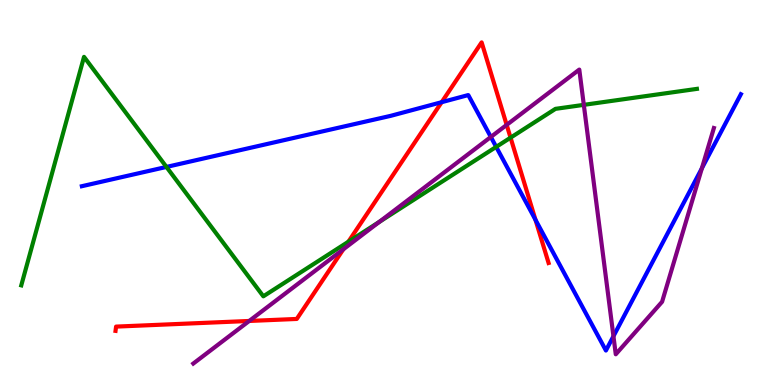[{'lines': ['blue', 'red'], 'intersections': [{'x': 5.7, 'y': 7.35}, {'x': 6.91, 'y': 4.29}]}, {'lines': ['green', 'red'], 'intersections': [{'x': 4.5, 'y': 3.72}, {'x': 6.59, 'y': 6.42}]}, {'lines': ['purple', 'red'], 'intersections': [{'x': 3.22, 'y': 1.66}, {'x': 4.43, 'y': 3.52}, {'x': 6.54, 'y': 6.76}]}, {'lines': ['blue', 'green'], 'intersections': [{'x': 2.15, 'y': 5.66}, {'x': 6.4, 'y': 6.18}]}, {'lines': ['blue', 'purple'], 'intersections': [{'x': 6.33, 'y': 6.44}, {'x': 7.92, 'y': 1.27}, {'x': 9.06, 'y': 5.63}]}, {'lines': ['green', 'purple'], 'intersections': [{'x': 4.89, 'y': 4.24}, {'x': 7.53, 'y': 7.28}]}]